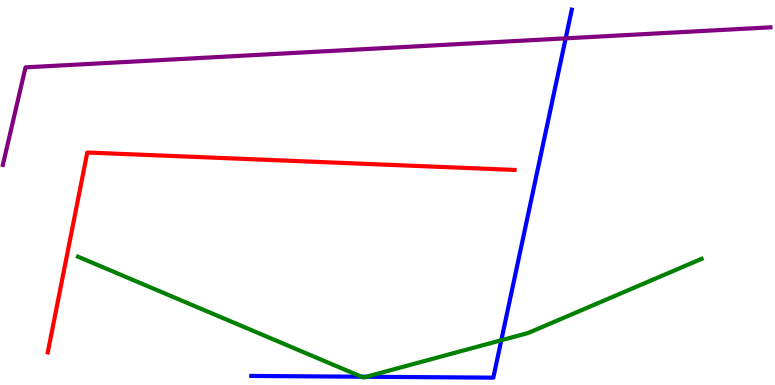[{'lines': ['blue', 'red'], 'intersections': []}, {'lines': ['green', 'red'], 'intersections': []}, {'lines': ['purple', 'red'], 'intersections': []}, {'lines': ['blue', 'green'], 'intersections': [{'x': 4.66, 'y': 0.215}, {'x': 4.73, 'y': 0.214}, {'x': 6.47, 'y': 1.16}]}, {'lines': ['blue', 'purple'], 'intersections': [{'x': 7.3, 'y': 9.0}]}, {'lines': ['green', 'purple'], 'intersections': []}]